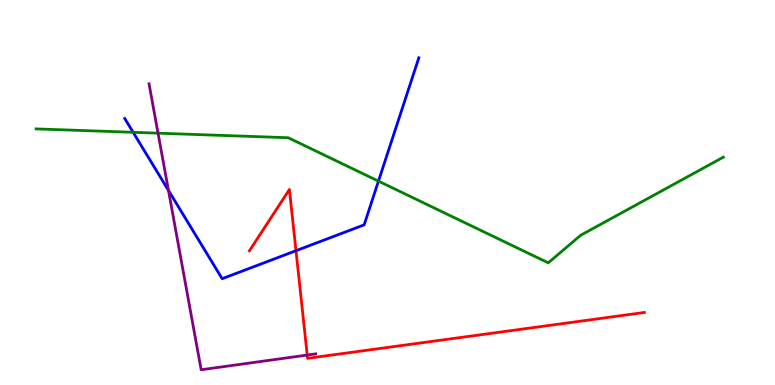[{'lines': ['blue', 'red'], 'intersections': [{'x': 3.82, 'y': 3.49}]}, {'lines': ['green', 'red'], 'intersections': []}, {'lines': ['purple', 'red'], 'intersections': [{'x': 3.96, 'y': 0.778}]}, {'lines': ['blue', 'green'], 'intersections': [{'x': 1.72, 'y': 6.56}, {'x': 4.88, 'y': 5.29}]}, {'lines': ['blue', 'purple'], 'intersections': [{'x': 2.17, 'y': 5.05}]}, {'lines': ['green', 'purple'], 'intersections': [{'x': 2.04, 'y': 6.54}]}]